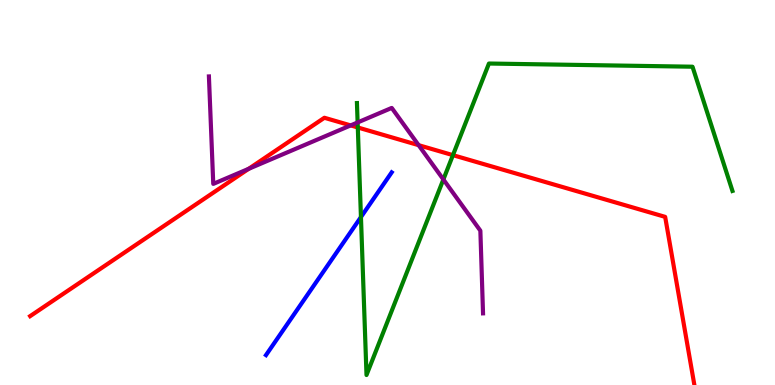[{'lines': ['blue', 'red'], 'intersections': []}, {'lines': ['green', 'red'], 'intersections': [{'x': 4.62, 'y': 6.69}, {'x': 5.84, 'y': 5.97}]}, {'lines': ['purple', 'red'], 'intersections': [{'x': 3.21, 'y': 5.62}, {'x': 4.52, 'y': 6.74}, {'x': 5.4, 'y': 6.23}]}, {'lines': ['blue', 'green'], 'intersections': [{'x': 4.66, 'y': 4.36}]}, {'lines': ['blue', 'purple'], 'intersections': []}, {'lines': ['green', 'purple'], 'intersections': [{'x': 4.61, 'y': 6.82}, {'x': 5.72, 'y': 5.34}]}]